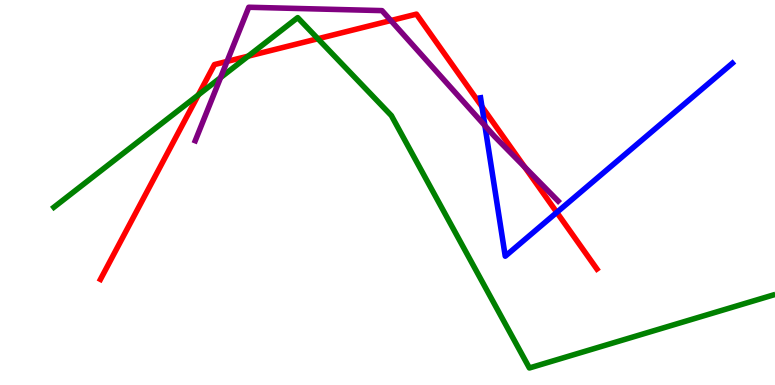[{'lines': ['blue', 'red'], 'intersections': [{'x': 6.22, 'y': 7.23}, {'x': 7.18, 'y': 4.48}]}, {'lines': ['green', 'red'], 'intersections': [{'x': 2.56, 'y': 7.53}, {'x': 3.2, 'y': 8.54}, {'x': 4.1, 'y': 8.99}]}, {'lines': ['purple', 'red'], 'intersections': [{'x': 2.93, 'y': 8.4}, {'x': 5.04, 'y': 9.47}, {'x': 6.77, 'y': 5.66}]}, {'lines': ['blue', 'green'], 'intersections': []}, {'lines': ['blue', 'purple'], 'intersections': [{'x': 6.26, 'y': 6.74}]}, {'lines': ['green', 'purple'], 'intersections': [{'x': 2.85, 'y': 7.98}]}]